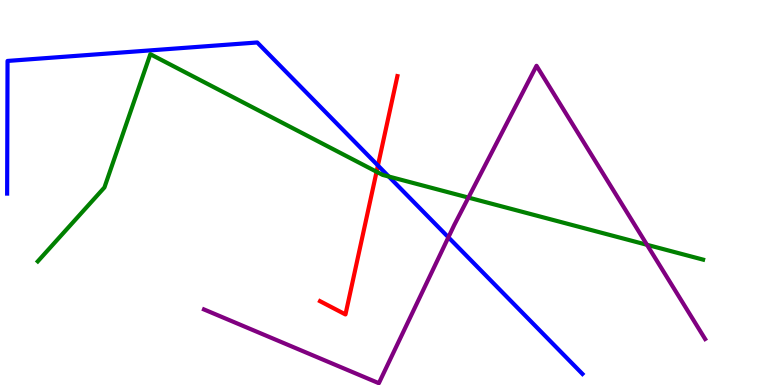[{'lines': ['blue', 'red'], 'intersections': [{'x': 4.88, 'y': 5.7}]}, {'lines': ['green', 'red'], 'intersections': [{'x': 4.86, 'y': 5.54}]}, {'lines': ['purple', 'red'], 'intersections': []}, {'lines': ['blue', 'green'], 'intersections': [{'x': 5.02, 'y': 5.41}]}, {'lines': ['blue', 'purple'], 'intersections': [{'x': 5.79, 'y': 3.84}]}, {'lines': ['green', 'purple'], 'intersections': [{'x': 6.04, 'y': 4.87}, {'x': 8.35, 'y': 3.64}]}]